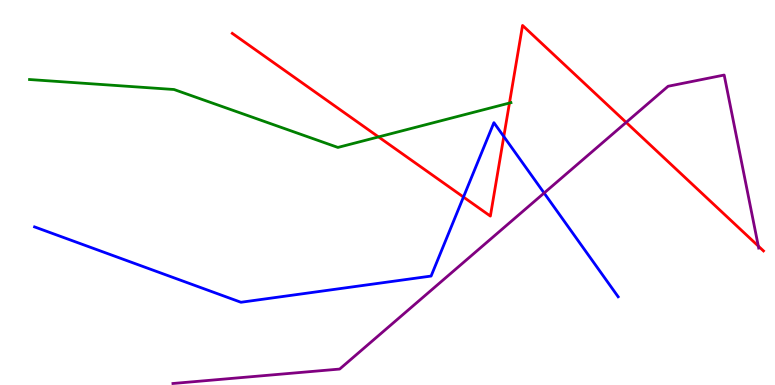[{'lines': ['blue', 'red'], 'intersections': [{'x': 5.98, 'y': 4.88}, {'x': 6.5, 'y': 6.45}]}, {'lines': ['green', 'red'], 'intersections': [{'x': 4.88, 'y': 6.44}, {'x': 6.57, 'y': 7.32}]}, {'lines': ['purple', 'red'], 'intersections': [{'x': 8.08, 'y': 6.82}, {'x': 9.78, 'y': 3.61}]}, {'lines': ['blue', 'green'], 'intersections': []}, {'lines': ['blue', 'purple'], 'intersections': [{'x': 7.02, 'y': 4.99}]}, {'lines': ['green', 'purple'], 'intersections': []}]